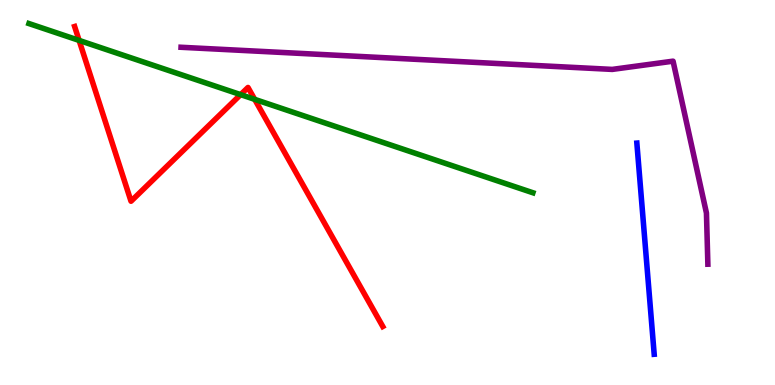[{'lines': ['blue', 'red'], 'intersections': []}, {'lines': ['green', 'red'], 'intersections': [{'x': 1.02, 'y': 8.95}, {'x': 3.1, 'y': 7.54}, {'x': 3.29, 'y': 7.42}]}, {'lines': ['purple', 'red'], 'intersections': []}, {'lines': ['blue', 'green'], 'intersections': []}, {'lines': ['blue', 'purple'], 'intersections': []}, {'lines': ['green', 'purple'], 'intersections': []}]